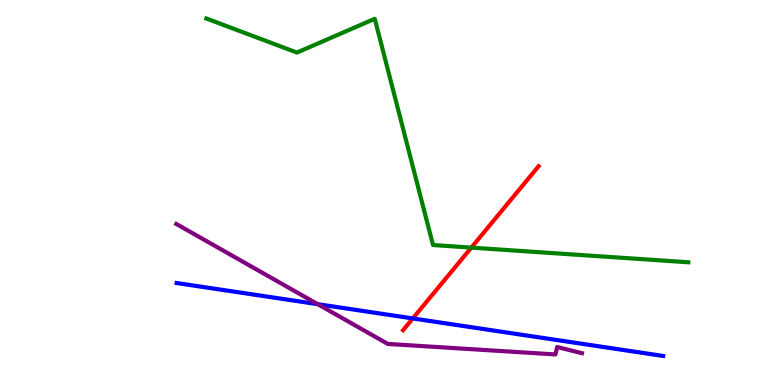[{'lines': ['blue', 'red'], 'intersections': [{'x': 5.33, 'y': 1.73}]}, {'lines': ['green', 'red'], 'intersections': [{'x': 6.08, 'y': 3.57}]}, {'lines': ['purple', 'red'], 'intersections': []}, {'lines': ['blue', 'green'], 'intersections': []}, {'lines': ['blue', 'purple'], 'intersections': [{'x': 4.1, 'y': 2.1}]}, {'lines': ['green', 'purple'], 'intersections': []}]